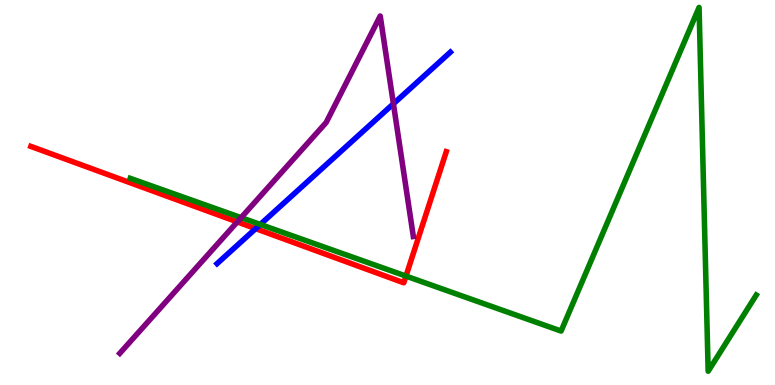[{'lines': ['blue', 'red'], 'intersections': [{'x': 3.3, 'y': 4.06}]}, {'lines': ['green', 'red'], 'intersections': [{'x': 5.24, 'y': 2.83}]}, {'lines': ['purple', 'red'], 'intersections': [{'x': 3.06, 'y': 4.24}]}, {'lines': ['blue', 'green'], 'intersections': [{'x': 3.36, 'y': 4.17}]}, {'lines': ['blue', 'purple'], 'intersections': [{'x': 5.08, 'y': 7.3}]}, {'lines': ['green', 'purple'], 'intersections': [{'x': 3.11, 'y': 4.35}]}]